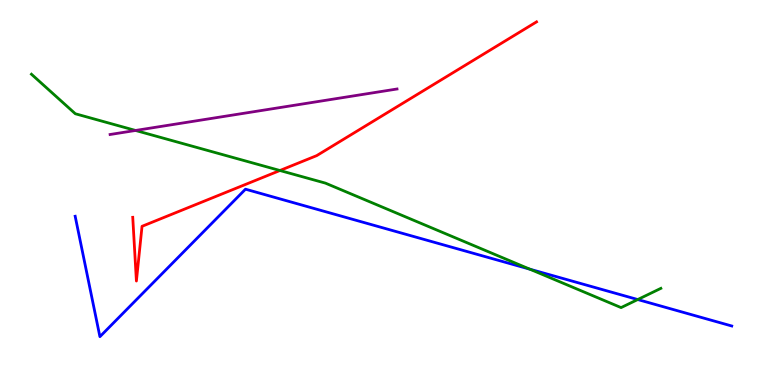[{'lines': ['blue', 'red'], 'intersections': []}, {'lines': ['green', 'red'], 'intersections': [{'x': 3.61, 'y': 5.57}]}, {'lines': ['purple', 'red'], 'intersections': []}, {'lines': ['blue', 'green'], 'intersections': [{'x': 6.84, 'y': 3.01}, {'x': 8.23, 'y': 2.22}]}, {'lines': ['blue', 'purple'], 'intersections': []}, {'lines': ['green', 'purple'], 'intersections': [{'x': 1.75, 'y': 6.61}]}]